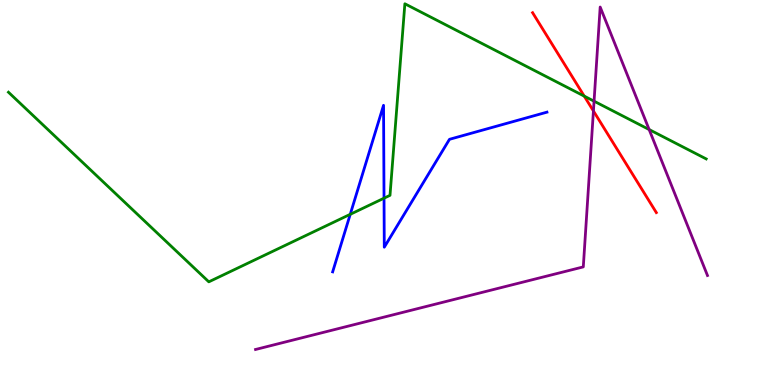[{'lines': ['blue', 'red'], 'intersections': []}, {'lines': ['green', 'red'], 'intersections': [{'x': 7.54, 'y': 7.5}]}, {'lines': ['purple', 'red'], 'intersections': [{'x': 7.66, 'y': 7.12}]}, {'lines': ['blue', 'green'], 'intersections': [{'x': 4.52, 'y': 4.43}, {'x': 4.96, 'y': 4.85}]}, {'lines': ['blue', 'purple'], 'intersections': []}, {'lines': ['green', 'purple'], 'intersections': [{'x': 7.67, 'y': 7.37}, {'x': 8.38, 'y': 6.64}]}]